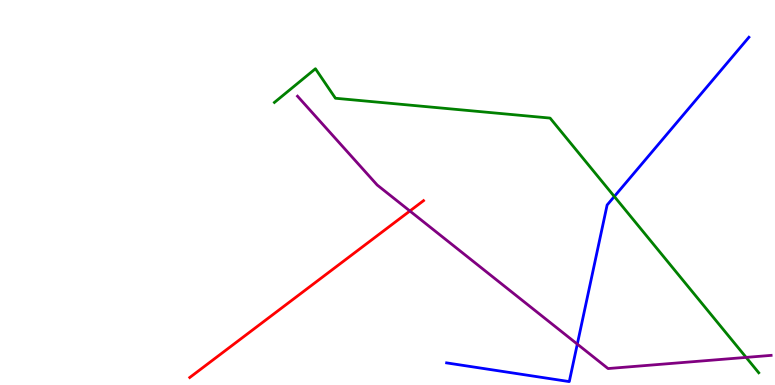[{'lines': ['blue', 'red'], 'intersections': []}, {'lines': ['green', 'red'], 'intersections': []}, {'lines': ['purple', 'red'], 'intersections': [{'x': 5.29, 'y': 4.52}]}, {'lines': ['blue', 'green'], 'intersections': [{'x': 7.93, 'y': 4.9}]}, {'lines': ['blue', 'purple'], 'intersections': [{'x': 7.45, 'y': 1.06}]}, {'lines': ['green', 'purple'], 'intersections': [{'x': 9.63, 'y': 0.717}]}]